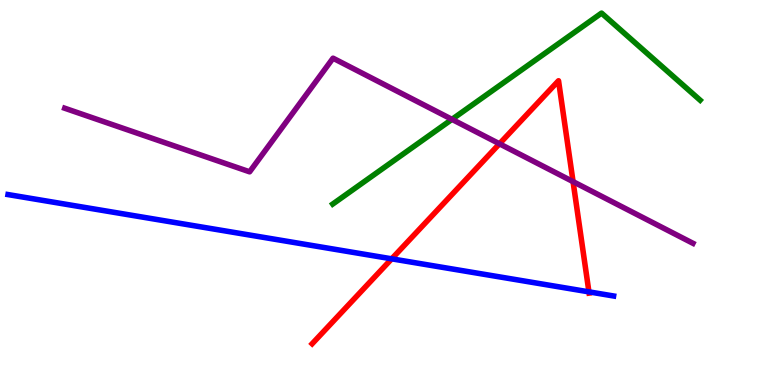[{'lines': ['blue', 'red'], 'intersections': [{'x': 5.05, 'y': 3.28}, {'x': 7.6, 'y': 2.42}]}, {'lines': ['green', 'red'], 'intersections': []}, {'lines': ['purple', 'red'], 'intersections': [{'x': 6.44, 'y': 6.27}, {'x': 7.39, 'y': 5.28}]}, {'lines': ['blue', 'green'], 'intersections': []}, {'lines': ['blue', 'purple'], 'intersections': []}, {'lines': ['green', 'purple'], 'intersections': [{'x': 5.83, 'y': 6.9}]}]